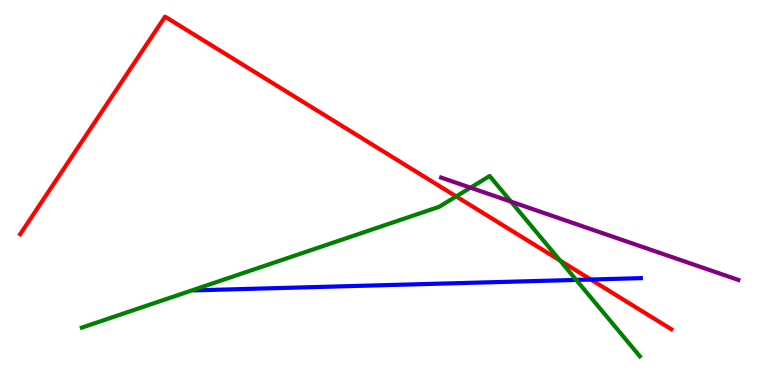[{'lines': ['blue', 'red'], 'intersections': [{'x': 7.62, 'y': 2.74}]}, {'lines': ['green', 'red'], 'intersections': [{'x': 5.89, 'y': 4.9}, {'x': 7.23, 'y': 3.23}]}, {'lines': ['purple', 'red'], 'intersections': []}, {'lines': ['blue', 'green'], 'intersections': [{'x': 7.44, 'y': 2.73}]}, {'lines': ['blue', 'purple'], 'intersections': []}, {'lines': ['green', 'purple'], 'intersections': [{'x': 6.07, 'y': 5.13}, {'x': 6.59, 'y': 4.76}]}]